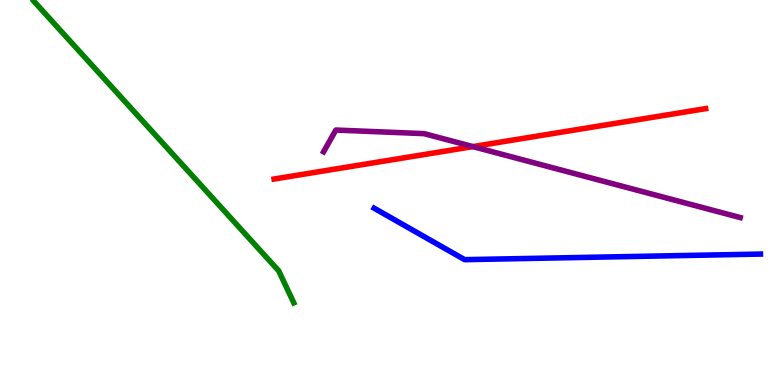[{'lines': ['blue', 'red'], 'intersections': []}, {'lines': ['green', 'red'], 'intersections': []}, {'lines': ['purple', 'red'], 'intersections': [{'x': 6.1, 'y': 6.19}]}, {'lines': ['blue', 'green'], 'intersections': []}, {'lines': ['blue', 'purple'], 'intersections': []}, {'lines': ['green', 'purple'], 'intersections': []}]